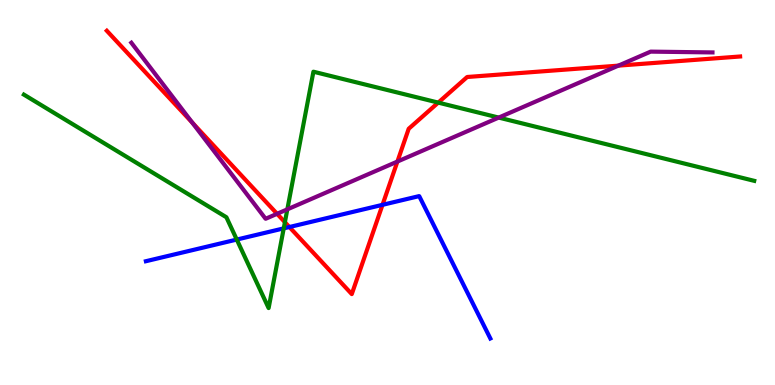[{'lines': ['blue', 'red'], 'intersections': [{'x': 3.73, 'y': 4.1}, {'x': 4.94, 'y': 4.68}]}, {'lines': ['green', 'red'], 'intersections': [{'x': 3.68, 'y': 4.23}, {'x': 5.65, 'y': 7.33}]}, {'lines': ['purple', 'red'], 'intersections': [{'x': 2.48, 'y': 6.81}, {'x': 3.58, 'y': 4.45}, {'x': 5.13, 'y': 5.8}, {'x': 7.98, 'y': 8.3}]}, {'lines': ['blue', 'green'], 'intersections': [{'x': 3.06, 'y': 3.78}, {'x': 3.66, 'y': 4.07}]}, {'lines': ['blue', 'purple'], 'intersections': []}, {'lines': ['green', 'purple'], 'intersections': [{'x': 3.71, 'y': 4.56}, {'x': 6.44, 'y': 6.95}]}]